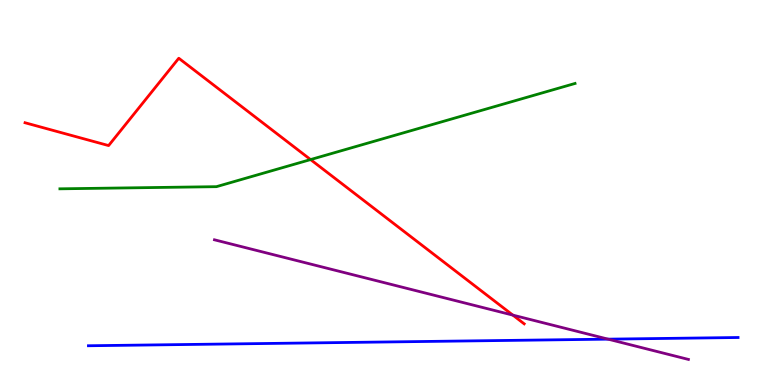[{'lines': ['blue', 'red'], 'intersections': []}, {'lines': ['green', 'red'], 'intersections': [{'x': 4.01, 'y': 5.86}]}, {'lines': ['purple', 'red'], 'intersections': [{'x': 6.62, 'y': 1.82}]}, {'lines': ['blue', 'green'], 'intersections': []}, {'lines': ['blue', 'purple'], 'intersections': [{'x': 7.85, 'y': 1.19}]}, {'lines': ['green', 'purple'], 'intersections': []}]